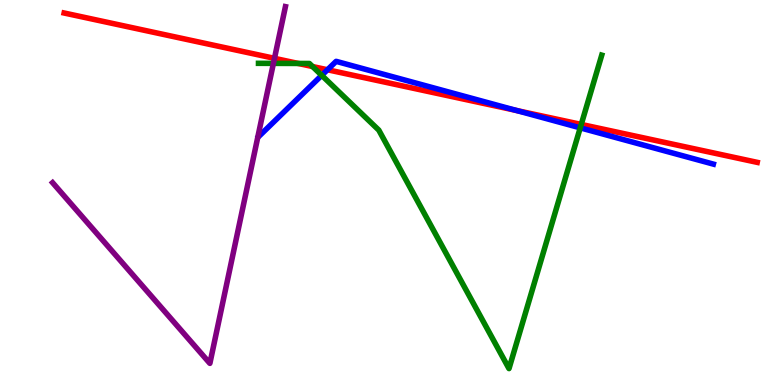[{'lines': ['blue', 'red'], 'intersections': [{'x': 4.23, 'y': 8.19}, {'x': 6.67, 'y': 7.13}]}, {'lines': ['green', 'red'], 'intersections': [{'x': 3.85, 'y': 8.35}, {'x': 4.03, 'y': 8.27}, {'x': 7.5, 'y': 6.77}]}, {'lines': ['purple', 'red'], 'intersections': [{'x': 3.54, 'y': 8.48}]}, {'lines': ['blue', 'green'], 'intersections': [{'x': 4.15, 'y': 8.04}, {'x': 7.49, 'y': 6.68}]}, {'lines': ['blue', 'purple'], 'intersections': []}, {'lines': ['green', 'purple'], 'intersections': [{'x': 3.53, 'y': 8.35}]}]